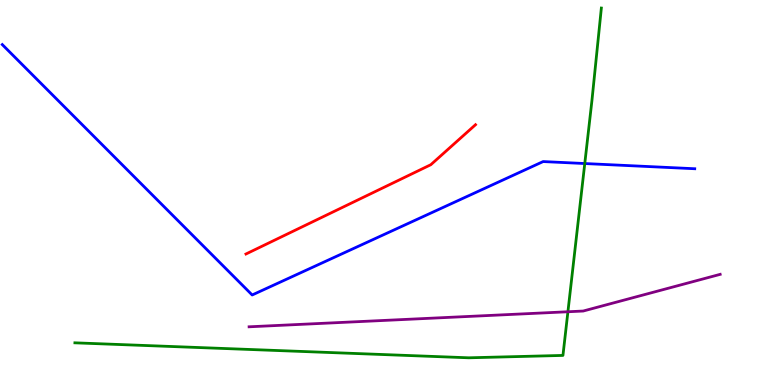[{'lines': ['blue', 'red'], 'intersections': []}, {'lines': ['green', 'red'], 'intersections': []}, {'lines': ['purple', 'red'], 'intersections': []}, {'lines': ['blue', 'green'], 'intersections': [{'x': 7.55, 'y': 5.75}]}, {'lines': ['blue', 'purple'], 'intersections': []}, {'lines': ['green', 'purple'], 'intersections': [{'x': 7.33, 'y': 1.9}]}]